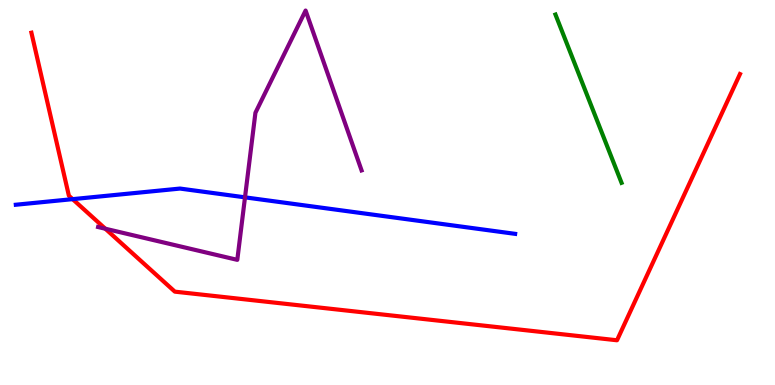[{'lines': ['blue', 'red'], 'intersections': [{'x': 0.937, 'y': 4.83}]}, {'lines': ['green', 'red'], 'intersections': []}, {'lines': ['purple', 'red'], 'intersections': [{'x': 1.36, 'y': 4.06}]}, {'lines': ['blue', 'green'], 'intersections': []}, {'lines': ['blue', 'purple'], 'intersections': [{'x': 3.16, 'y': 4.87}]}, {'lines': ['green', 'purple'], 'intersections': []}]